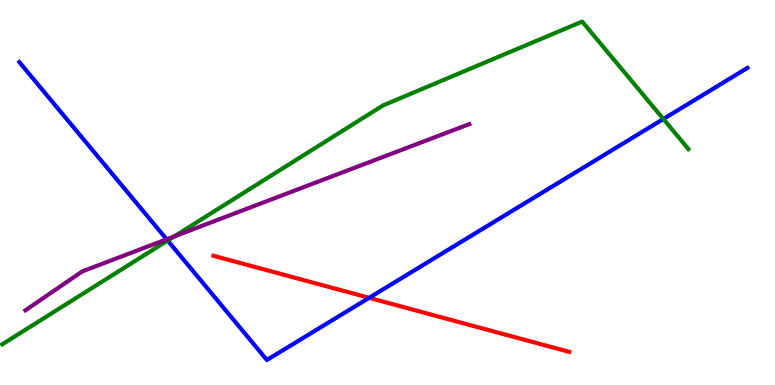[{'lines': ['blue', 'red'], 'intersections': [{'x': 4.76, 'y': 2.26}]}, {'lines': ['green', 'red'], 'intersections': []}, {'lines': ['purple', 'red'], 'intersections': []}, {'lines': ['blue', 'green'], 'intersections': [{'x': 2.16, 'y': 3.75}, {'x': 8.56, 'y': 6.91}]}, {'lines': ['blue', 'purple'], 'intersections': [{'x': 2.15, 'y': 3.78}]}, {'lines': ['green', 'purple'], 'intersections': [{'x': 2.25, 'y': 3.86}]}]